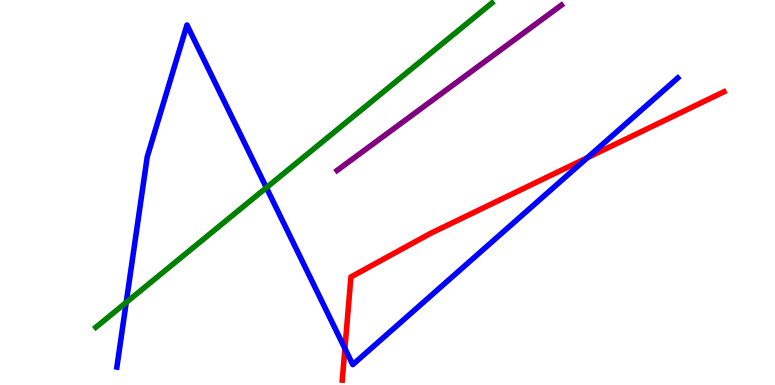[{'lines': ['blue', 'red'], 'intersections': [{'x': 4.45, 'y': 0.948}, {'x': 7.58, 'y': 5.9}]}, {'lines': ['green', 'red'], 'intersections': []}, {'lines': ['purple', 'red'], 'intersections': []}, {'lines': ['blue', 'green'], 'intersections': [{'x': 1.63, 'y': 2.14}, {'x': 3.44, 'y': 5.13}]}, {'lines': ['blue', 'purple'], 'intersections': []}, {'lines': ['green', 'purple'], 'intersections': []}]